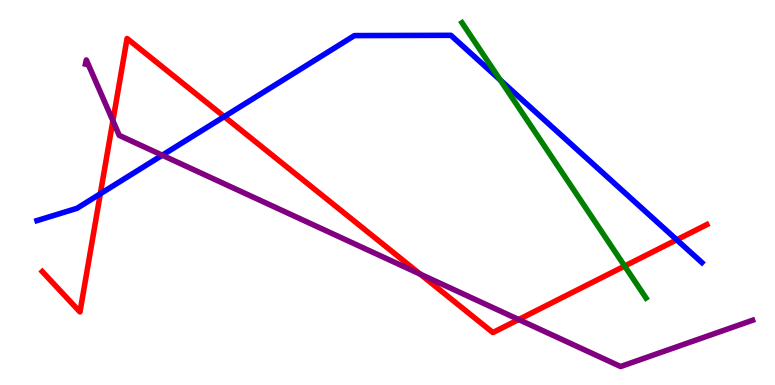[{'lines': ['blue', 'red'], 'intersections': [{'x': 1.29, 'y': 4.97}, {'x': 2.89, 'y': 6.97}, {'x': 8.73, 'y': 3.77}]}, {'lines': ['green', 'red'], 'intersections': [{'x': 8.06, 'y': 3.09}]}, {'lines': ['purple', 'red'], 'intersections': [{'x': 1.46, 'y': 6.86}, {'x': 5.42, 'y': 2.88}, {'x': 6.69, 'y': 1.7}]}, {'lines': ['blue', 'green'], 'intersections': [{'x': 6.46, 'y': 7.92}]}, {'lines': ['blue', 'purple'], 'intersections': [{'x': 2.09, 'y': 5.97}]}, {'lines': ['green', 'purple'], 'intersections': []}]